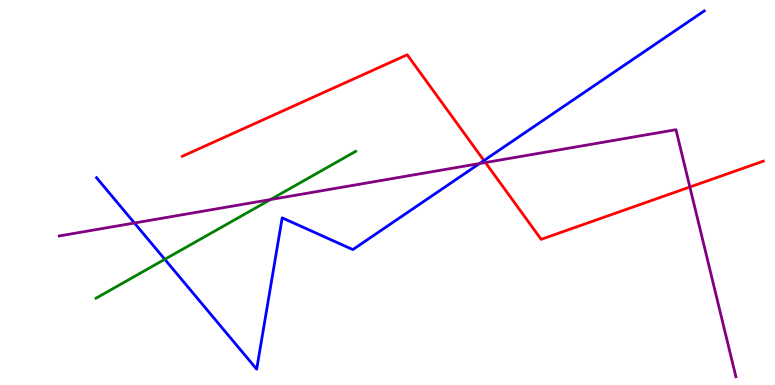[{'lines': ['blue', 'red'], 'intersections': [{'x': 6.24, 'y': 5.83}]}, {'lines': ['green', 'red'], 'intersections': []}, {'lines': ['purple', 'red'], 'intersections': [{'x': 6.26, 'y': 5.78}, {'x': 8.9, 'y': 5.14}]}, {'lines': ['blue', 'green'], 'intersections': [{'x': 2.13, 'y': 3.26}]}, {'lines': ['blue', 'purple'], 'intersections': [{'x': 1.73, 'y': 4.21}, {'x': 6.19, 'y': 5.75}]}, {'lines': ['green', 'purple'], 'intersections': [{'x': 3.49, 'y': 4.82}]}]